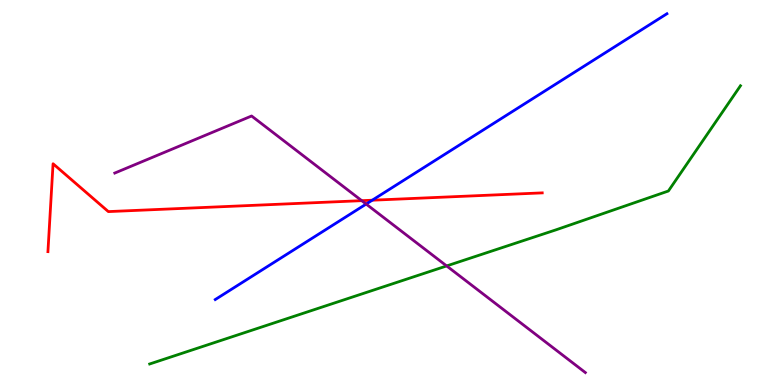[{'lines': ['blue', 'red'], 'intersections': [{'x': 4.8, 'y': 4.8}]}, {'lines': ['green', 'red'], 'intersections': []}, {'lines': ['purple', 'red'], 'intersections': [{'x': 4.67, 'y': 4.79}]}, {'lines': ['blue', 'green'], 'intersections': []}, {'lines': ['blue', 'purple'], 'intersections': [{'x': 4.72, 'y': 4.7}]}, {'lines': ['green', 'purple'], 'intersections': [{'x': 5.76, 'y': 3.09}]}]